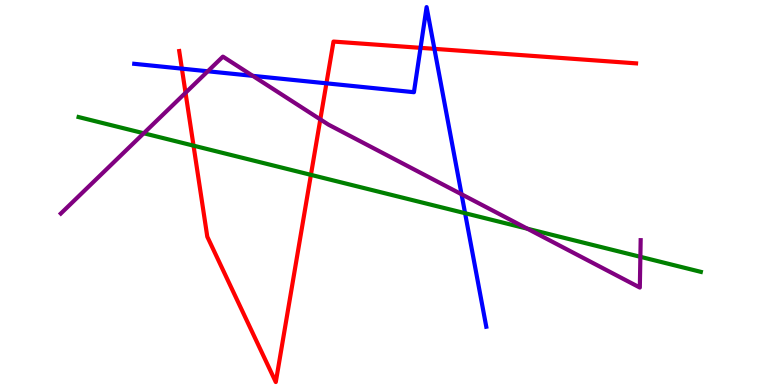[{'lines': ['blue', 'red'], 'intersections': [{'x': 2.35, 'y': 8.22}, {'x': 4.21, 'y': 7.84}, {'x': 5.43, 'y': 8.76}, {'x': 5.61, 'y': 8.73}]}, {'lines': ['green', 'red'], 'intersections': [{'x': 2.5, 'y': 6.22}, {'x': 4.01, 'y': 5.46}]}, {'lines': ['purple', 'red'], 'intersections': [{'x': 2.39, 'y': 7.59}, {'x': 4.13, 'y': 6.9}]}, {'lines': ['blue', 'green'], 'intersections': [{'x': 6.0, 'y': 4.46}]}, {'lines': ['blue', 'purple'], 'intersections': [{'x': 2.68, 'y': 8.15}, {'x': 3.26, 'y': 8.03}, {'x': 5.96, 'y': 4.95}]}, {'lines': ['green', 'purple'], 'intersections': [{'x': 1.85, 'y': 6.54}, {'x': 6.8, 'y': 4.06}, {'x': 8.26, 'y': 3.33}]}]